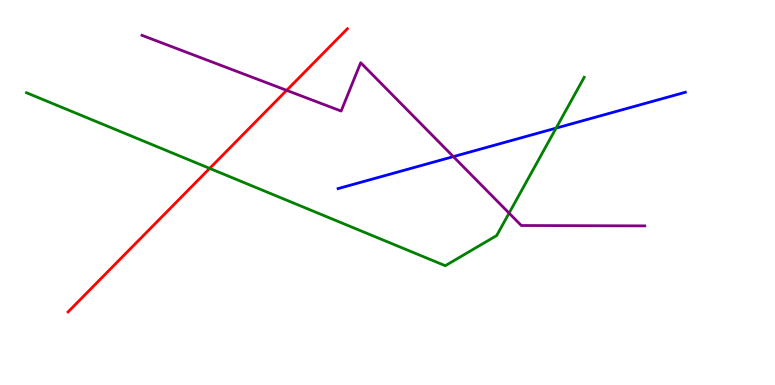[{'lines': ['blue', 'red'], 'intersections': []}, {'lines': ['green', 'red'], 'intersections': [{'x': 2.71, 'y': 5.63}]}, {'lines': ['purple', 'red'], 'intersections': [{'x': 3.7, 'y': 7.65}]}, {'lines': ['blue', 'green'], 'intersections': [{'x': 7.18, 'y': 6.67}]}, {'lines': ['blue', 'purple'], 'intersections': [{'x': 5.85, 'y': 5.93}]}, {'lines': ['green', 'purple'], 'intersections': [{'x': 6.57, 'y': 4.46}]}]